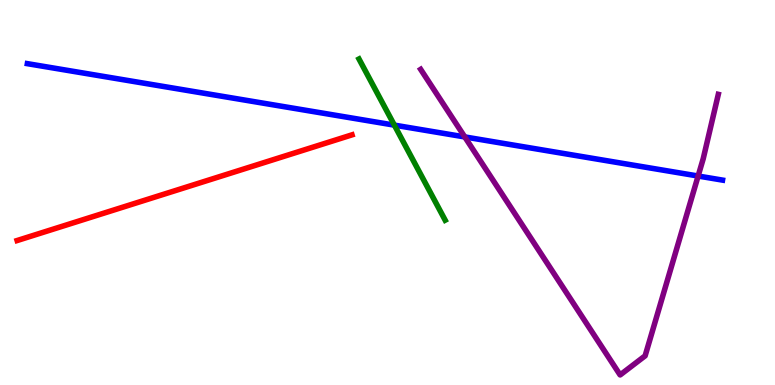[{'lines': ['blue', 'red'], 'intersections': []}, {'lines': ['green', 'red'], 'intersections': []}, {'lines': ['purple', 'red'], 'intersections': []}, {'lines': ['blue', 'green'], 'intersections': [{'x': 5.09, 'y': 6.75}]}, {'lines': ['blue', 'purple'], 'intersections': [{'x': 6.0, 'y': 6.44}, {'x': 9.01, 'y': 5.43}]}, {'lines': ['green', 'purple'], 'intersections': []}]